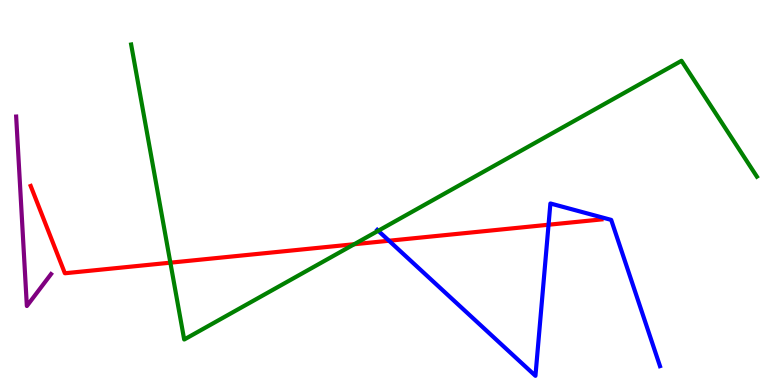[{'lines': ['blue', 'red'], 'intersections': [{'x': 5.02, 'y': 3.75}, {'x': 7.08, 'y': 4.16}]}, {'lines': ['green', 'red'], 'intersections': [{'x': 2.2, 'y': 3.18}, {'x': 4.57, 'y': 3.66}]}, {'lines': ['purple', 'red'], 'intersections': []}, {'lines': ['blue', 'green'], 'intersections': [{'x': 4.88, 'y': 4.01}]}, {'lines': ['blue', 'purple'], 'intersections': []}, {'lines': ['green', 'purple'], 'intersections': []}]